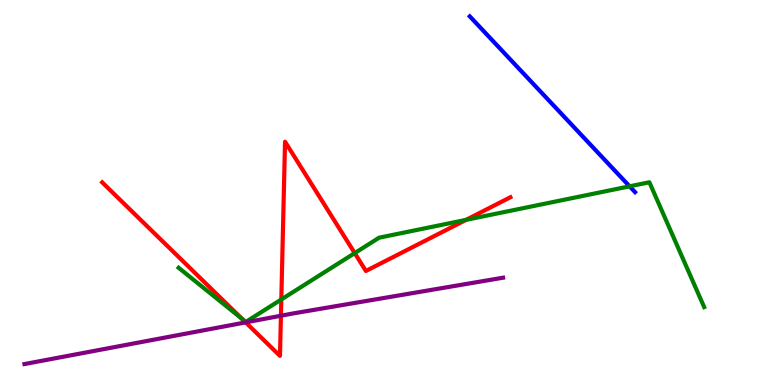[{'lines': ['blue', 'red'], 'intersections': []}, {'lines': ['green', 'red'], 'intersections': [{'x': 3.12, 'y': 1.72}, {'x': 3.63, 'y': 2.22}, {'x': 4.58, 'y': 3.43}, {'x': 6.01, 'y': 4.29}]}, {'lines': ['purple', 'red'], 'intersections': [{'x': 3.17, 'y': 1.63}, {'x': 3.62, 'y': 1.8}]}, {'lines': ['blue', 'green'], 'intersections': [{'x': 8.12, 'y': 5.16}]}, {'lines': ['blue', 'purple'], 'intersections': []}, {'lines': ['green', 'purple'], 'intersections': []}]